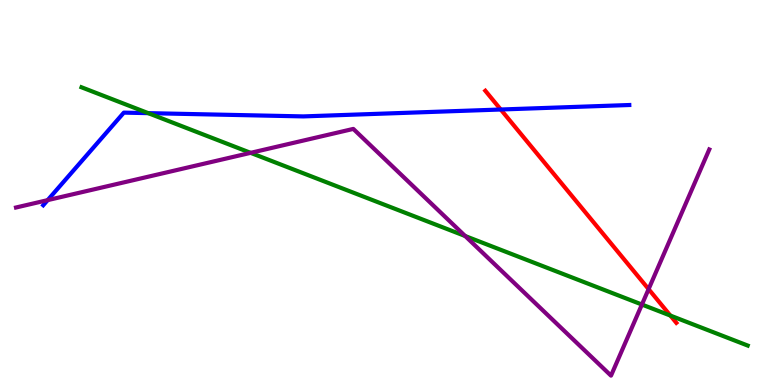[{'lines': ['blue', 'red'], 'intersections': [{'x': 6.46, 'y': 7.16}]}, {'lines': ['green', 'red'], 'intersections': [{'x': 8.65, 'y': 1.8}]}, {'lines': ['purple', 'red'], 'intersections': [{'x': 8.37, 'y': 2.49}]}, {'lines': ['blue', 'green'], 'intersections': [{'x': 1.91, 'y': 7.06}]}, {'lines': ['blue', 'purple'], 'intersections': [{'x': 0.615, 'y': 4.8}]}, {'lines': ['green', 'purple'], 'intersections': [{'x': 3.23, 'y': 6.03}, {'x': 6.0, 'y': 3.87}, {'x': 8.28, 'y': 2.09}]}]